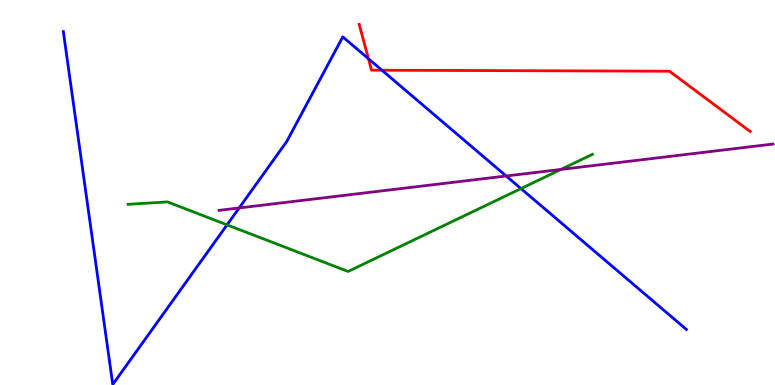[{'lines': ['blue', 'red'], 'intersections': [{'x': 4.75, 'y': 8.47}, {'x': 4.93, 'y': 8.18}]}, {'lines': ['green', 'red'], 'intersections': []}, {'lines': ['purple', 'red'], 'intersections': []}, {'lines': ['blue', 'green'], 'intersections': [{'x': 2.93, 'y': 4.16}, {'x': 6.72, 'y': 5.1}]}, {'lines': ['blue', 'purple'], 'intersections': [{'x': 3.09, 'y': 4.6}, {'x': 6.53, 'y': 5.43}]}, {'lines': ['green', 'purple'], 'intersections': [{'x': 7.24, 'y': 5.6}]}]